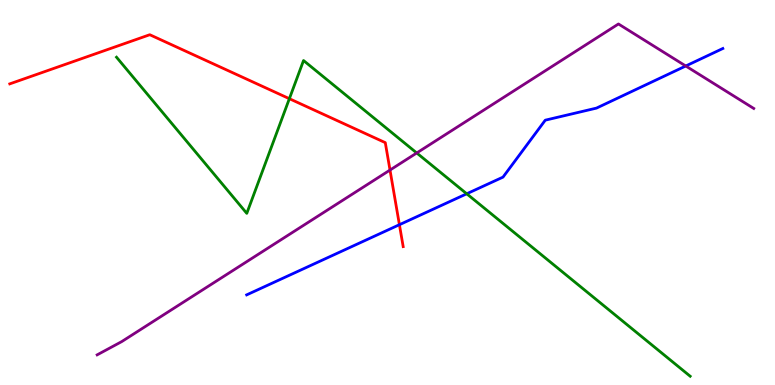[{'lines': ['blue', 'red'], 'intersections': [{'x': 5.15, 'y': 4.16}]}, {'lines': ['green', 'red'], 'intersections': [{'x': 3.73, 'y': 7.44}]}, {'lines': ['purple', 'red'], 'intersections': [{'x': 5.03, 'y': 5.58}]}, {'lines': ['blue', 'green'], 'intersections': [{'x': 6.02, 'y': 4.97}]}, {'lines': ['blue', 'purple'], 'intersections': [{'x': 8.85, 'y': 8.29}]}, {'lines': ['green', 'purple'], 'intersections': [{'x': 5.38, 'y': 6.03}]}]